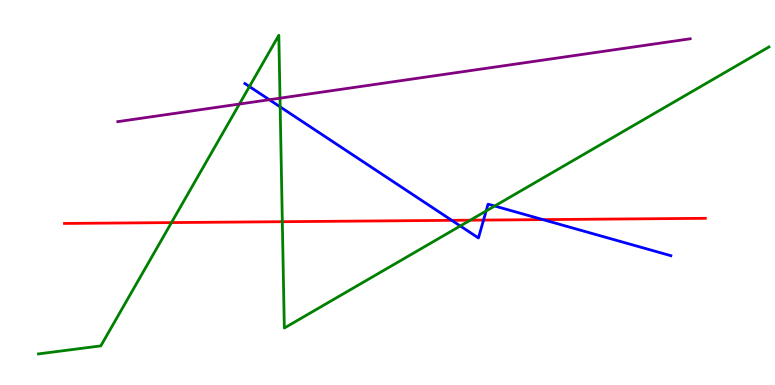[{'lines': ['blue', 'red'], 'intersections': [{'x': 5.83, 'y': 4.28}, {'x': 6.24, 'y': 4.28}, {'x': 7.01, 'y': 4.3}]}, {'lines': ['green', 'red'], 'intersections': [{'x': 2.21, 'y': 4.22}, {'x': 3.64, 'y': 4.24}, {'x': 6.07, 'y': 4.28}]}, {'lines': ['purple', 'red'], 'intersections': []}, {'lines': ['blue', 'green'], 'intersections': [{'x': 3.22, 'y': 7.75}, {'x': 3.62, 'y': 7.22}, {'x': 5.94, 'y': 4.13}, {'x': 6.27, 'y': 4.52}, {'x': 6.38, 'y': 4.65}]}, {'lines': ['blue', 'purple'], 'intersections': [{'x': 3.48, 'y': 7.41}]}, {'lines': ['green', 'purple'], 'intersections': [{'x': 3.09, 'y': 7.3}, {'x': 3.61, 'y': 7.45}]}]